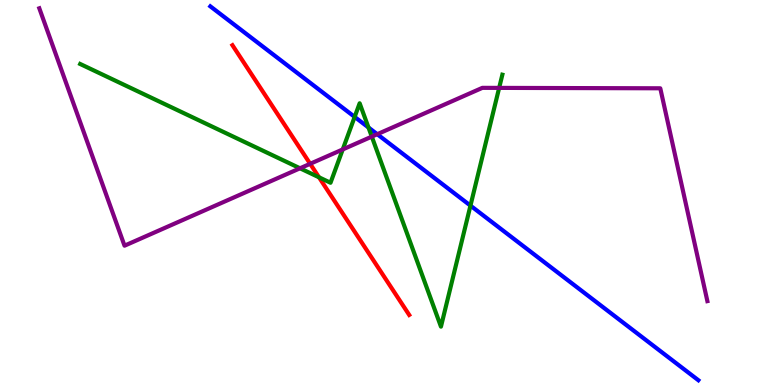[{'lines': ['blue', 'red'], 'intersections': []}, {'lines': ['green', 'red'], 'intersections': [{'x': 4.12, 'y': 5.39}]}, {'lines': ['purple', 'red'], 'intersections': [{'x': 4.0, 'y': 5.75}]}, {'lines': ['blue', 'green'], 'intersections': [{'x': 4.58, 'y': 6.96}, {'x': 4.75, 'y': 6.69}, {'x': 6.07, 'y': 4.66}]}, {'lines': ['blue', 'purple'], 'intersections': [{'x': 4.87, 'y': 6.51}]}, {'lines': ['green', 'purple'], 'intersections': [{'x': 3.87, 'y': 5.63}, {'x': 4.42, 'y': 6.12}, {'x': 4.8, 'y': 6.45}, {'x': 6.44, 'y': 7.72}]}]